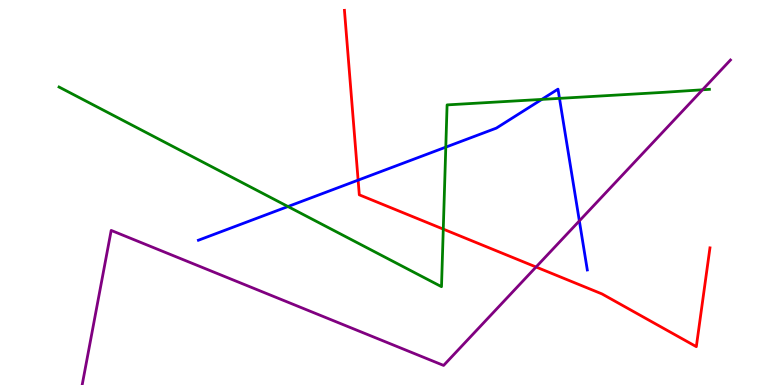[{'lines': ['blue', 'red'], 'intersections': [{'x': 4.62, 'y': 5.32}]}, {'lines': ['green', 'red'], 'intersections': [{'x': 5.72, 'y': 4.05}]}, {'lines': ['purple', 'red'], 'intersections': [{'x': 6.92, 'y': 3.06}]}, {'lines': ['blue', 'green'], 'intersections': [{'x': 3.72, 'y': 4.64}, {'x': 5.75, 'y': 6.18}, {'x': 6.99, 'y': 7.42}, {'x': 7.22, 'y': 7.44}]}, {'lines': ['blue', 'purple'], 'intersections': [{'x': 7.48, 'y': 4.26}]}, {'lines': ['green', 'purple'], 'intersections': [{'x': 9.06, 'y': 7.67}]}]